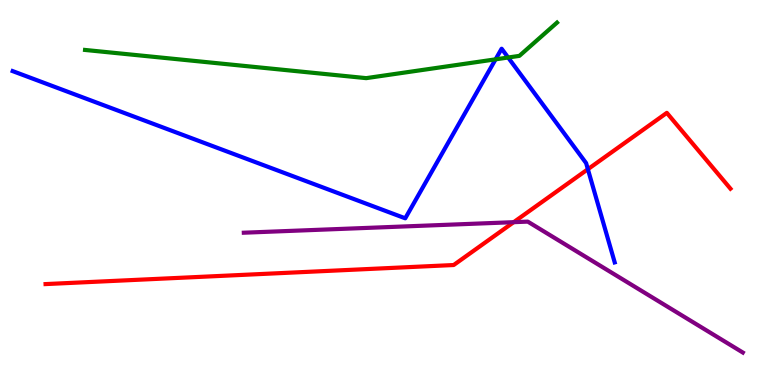[{'lines': ['blue', 'red'], 'intersections': [{'x': 7.59, 'y': 5.6}]}, {'lines': ['green', 'red'], 'intersections': []}, {'lines': ['purple', 'red'], 'intersections': [{'x': 6.63, 'y': 4.23}]}, {'lines': ['blue', 'green'], 'intersections': [{'x': 6.39, 'y': 8.46}, {'x': 6.56, 'y': 8.51}]}, {'lines': ['blue', 'purple'], 'intersections': []}, {'lines': ['green', 'purple'], 'intersections': []}]